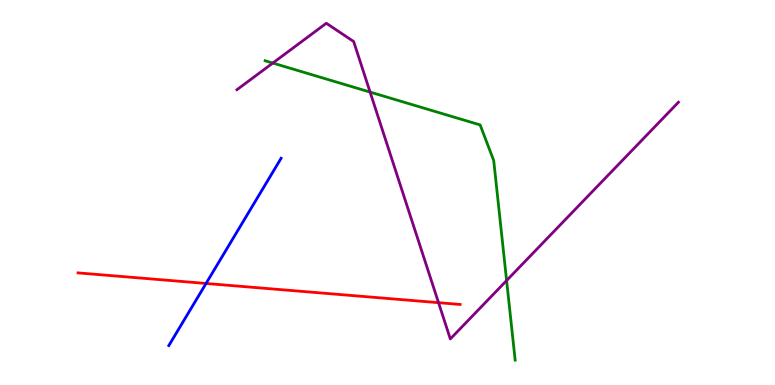[{'lines': ['blue', 'red'], 'intersections': [{'x': 2.66, 'y': 2.64}]}, {'lines': ['green', 'red'], 'intersections': []}, {'lines': ['purple', 'red'], 'intersections': [{'x': 5.66, 'y': 2.14}]}, {'lines': ['blue', 'green'], 'intersections': []}, {'lines': ['blue', 'purple'], 'intersections': []}, {'lines': ['green', 'purple'], 'intersections': [{'x': 3.52, 'y': 8.36}, {'x': 4.78, 'y': 7.61}, {'x': 6.54, 'y': 2.71}]}]